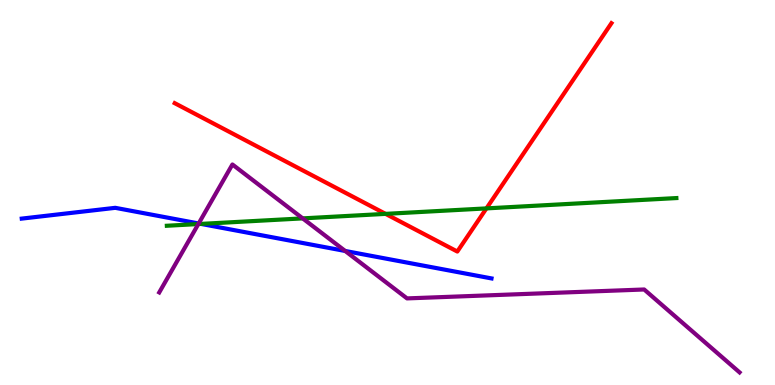[{'lines': ['blue', 'red'], 'intersections': []}, {'lines': ['green', 'red'], 'intersections': [{'x': 4.98, 'y': 4.44}, {'x': 6.28, 'y': 4.59}]}, {'lines': ['purple', 'red'], 'intersections': []}, {'lines': ['blue', 'green'], 'intersections': [{'x': 2.59, 'y': 4.18}]}, {'lines': ['blue', 'purple'], 'intersections': [{'x': 2.56, 'y': 4.2}, {'x': 4.45, 'y': 3.48}]}, {'lines': ['green', 'purple'], 'intersections': [{'x': 2.56, 'y': 4.18}, {'x': 3.91, 'y': 4.33}]}]